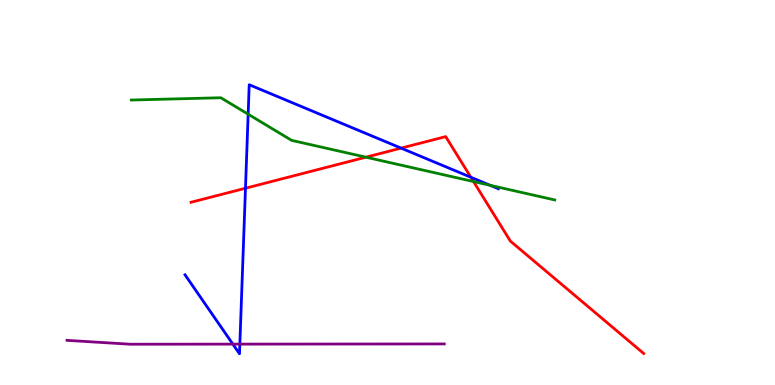[{'lines': ['blue', 'red'], 'intersections': [{'x': 3.17, 'y': 5.11}, {'x': 5.18, 'y': 6.15}, {'x': 6.08, 'y': 5.4}]}, {'lines': ['green', 'red'], 'intersections': [{'x': 4.72, 'y': 5.92}, {'x': 6.11, 'y': 5.28}]}, {'lines': ['purple', 'red'], 'intersections': []}, {'lines': ['blue', 'green'], 'intersections': [{'x': 3.2, 'y': 7.03}, {'x': 6.33, 'y': 5.19}]}, {'lines': ['blue', 'purple'], 'intersections': [{'x': 3.0, 'y': 1.06}, {'x': 3.09, 'y': 1.06}]}, {'lines': ['green', 'purple'], 'intersections': []}]